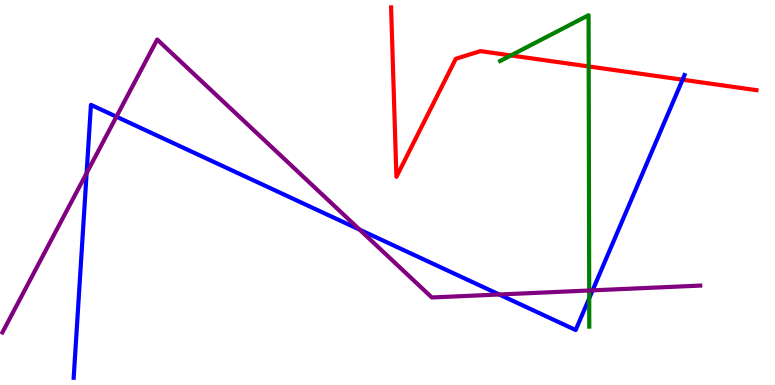[{'lines': ['blue', 'red'], 'intersections': [{'x': 8.81, 'y': 7.93}]}, {'lines': ['green', 'red'], 'intersections': [{'x': 6.59, 'y': 8.56}, {'x': 7.6, 'y': 8.27}]}, {'lines': ['purple', 'red'], 'intersections': []}, {'lines': ['blue', 'green'], 'intersections': [{'x': 7.6, 'y': 2.25}]}, {'lines': ['blue', 'purple'], 'intersections': [{'x': 1.12, 'y': 5.5}, {'x': 1.5, 'y': 6.97}, {'x': 4.64, 'y': 4.03}, {'x': 6.44, 'y': 2.35}, {'x': 7.65, 'y': 2.46}]}, {'lines': ['green', 'purple'], 'intersections': [{'x': 7.6, 'y': 2.45}]}]